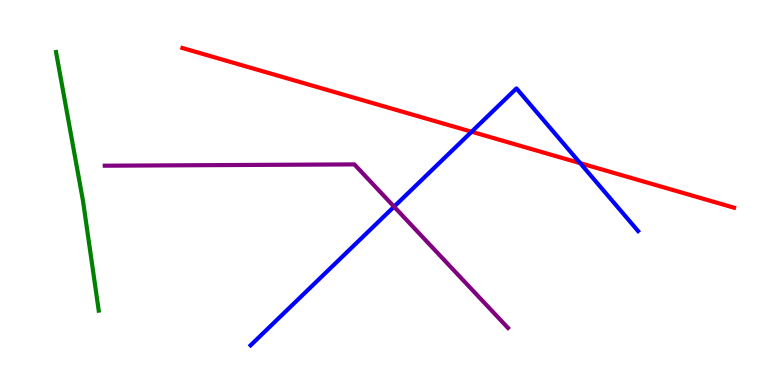[{'lines': ['blue', 'red'], 'intersections': [{'x': 6.09, 'y': 6.58}, {'x': 7.49, 'y': 5.76}]}, {'lines': ['green', 'red'], 'intersections': []}, {'lines': ['purple', 'red'], 'intersections': []}, {'lines': ['blue', 'green'], 'intersections': []}, {'lines': ['blue', 'purple'], 'intersections': [{'x': 5.08, 'y': 4.63}]}, {'lines': ['green', 'purple'], 'intersections': []}]